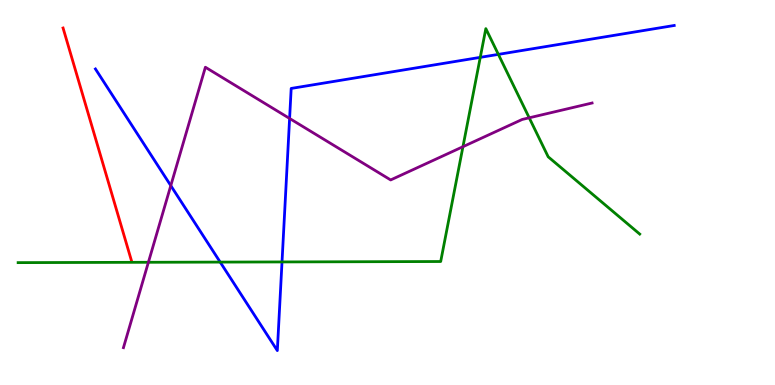[{'lines': ['blue', 'red'], 'intersections': []}, {'lines': ['green', 'red'], 'intersections': []}, {'lines': ['purple', 'red'], 'intersections': []}, {'lines': ['blue', 'green'], 'intersections': [{'x': 2.84, 'y': 3.19}, {'x': 3.64, 'y': 3.2}, {'x': 6.2, 'y': 8.51}, {'x': 6.43, 'y': 8.59}]}, {'lines': ['blue', 'purple'], 'intersections': [{'x': 2.2, 'y': 5.18}, {'x': 3.74, 'y': 6.92}]}, {'lines': ['green', 'purple'], 'intersections': [{'x': 1.91, 'y': 3.19}, {'x': 5.97, 'y': 6.19}, {'x': 6.83, 'y': 6.94}]}]